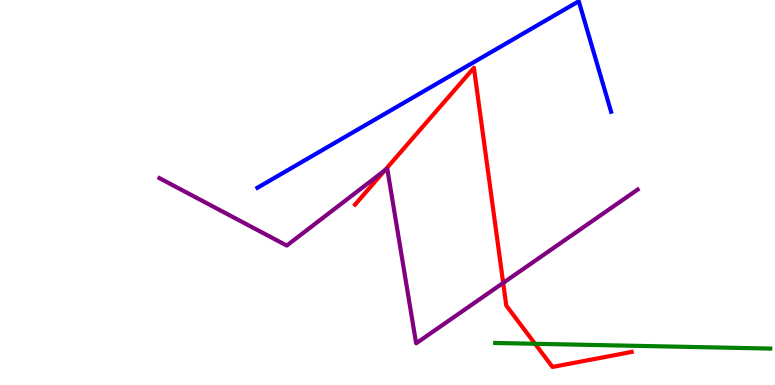[{'lines': ['blue', 'red'], 'intersections': []}, {'lines': ['green', 'red'], 'intersections': [{'x': 6.9, 'y': 1.07}]}, {'lines': ['purple', 'red'], 'intersections': [{'x': 4.97, 'y': 5.58}, {'x': 6.49, 'y': 2.65}]}, {'lines': ['blue', 'green'], 'intersections': []}, {'lines': ['blue', 'purple'], 'intersections': []}, {'lines': ['green', 'purple'], 'intersections': []}]